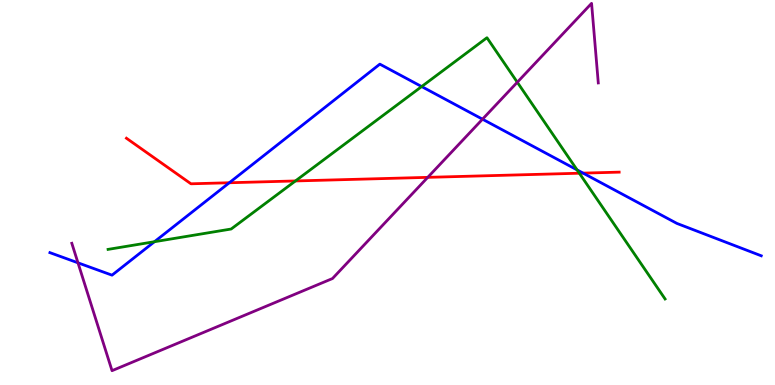[{'lines': ['blue', 'red'], 'intersections': [{'x': 2.96, 'y': 5.25}, {'x': 7.52, 'y': 5.5}]}, {'lines': ['green', 'red'], 'intersections': [{'x': 3.81, 'y': 5.3}, {'x': 7.48, 'y': 5.5}]}, {'lines': ['purple', 'red'], 'intersections': [{'x': 5.52, 'y': 5.39}]}, {'lines': ['blue', 'green'], 'intersections': [{'x': 1.99, 'y': 3.72}, {'x': 5.44, 'y': 7.75}, {'x': 7.45, 'y': 5.59}]}, {'lines': ['blue', 'purple'], 'intersections': [{'x': 1.01, 'y': 3.17}, {'x': 6.23, 'y': 6.9}]}, {'lines': ['green', 'purple'], 'intersections': [{'x': 6.67, 'y': 7.86}]}]